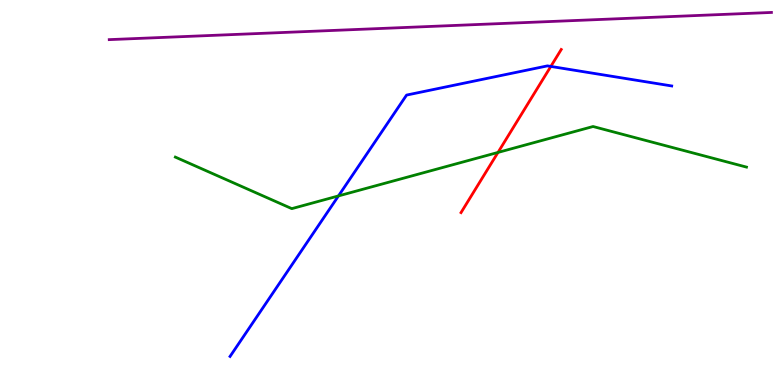[{'lines': ['blue', 'red'], 'intersections': [{'x': 7.11, 'y': 8.27}]}, {'lines': ['green', 'red'], 'intersections': [{'x': 6.43, 'y': 6.04}]}, {'lines': ['purple', 'red'], 'intersections': []}, {'lines': ['blue', 'green'], 'intersections': [{'x': 4.37, 'y': 4.91}]}, {'lines': ['blue', 'purple'], 'intersections': []}, {'lines': ['green', 'purple'], 'intersections': []}]